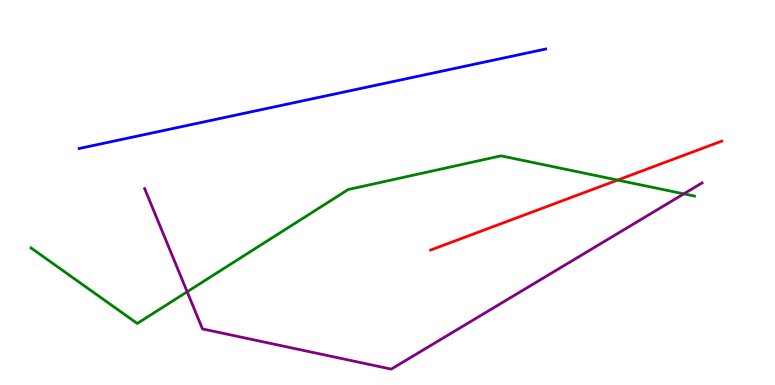[{'lines': ['blue', 'red'], 'intersections': []}, {'lines': ['green', 'red'], 'intersections': [{'x': 7.97, 'y': 5.32}]}, {'lines': ['purple', 'red'], 'intersections': []}, {'lines': ['blue', 'green'], 'intersections': []}, {'lines': ['blue', 'purple'], 'intersections': []}, {'lines': ['green', 'purple'], 'intersections': [{'x': 2.42, 'y': 2.42}, {'x': 8.82, 'y': 4.96}]}]